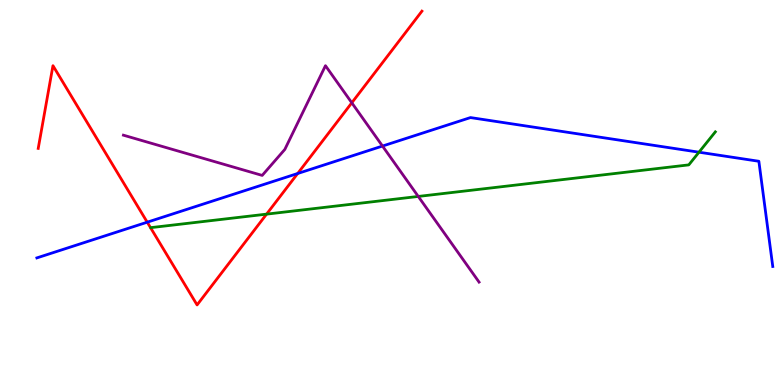[{'lines': ['blue', 'red'], 'intersections': [{'x': 1.9, 'y': 4.23}, {'x': 3.84, 'y': 5.49}]}, {'lines': ['green', 'red'], 'intersections': [{'x': 3.44, 'y': 4.44}]}, {'lines': ['purple', 'red'], 'intersections': [{'x': 4.54, 'y': 7.33}]}, {'lines': ['blue', 'green'], 'intersections': [{'x': 9.02, 'y': 6.05}]}, {'lines': ['blue', 'purple'], 'intersections': [{'x': 4.94, 'y': 6.21}]}, {'lines': ['green', 'purple'], 'intersections': [{'x': 5.4, 'y': 4.9}]}]